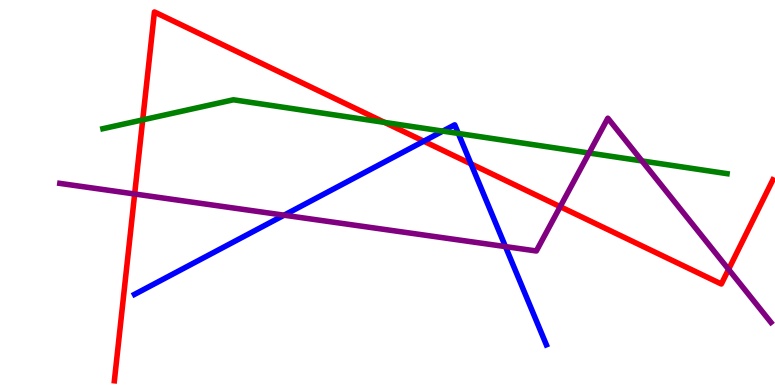[{'lines': ['blue', 'red'], 'intersections': [{'x': 5.47, 'y': 6.33}, {'x': 6.08, 'y': 5.74}]}, {'lines': ['green', 'red'], 'intersections': [{'x': 1.84, 'y': 6.89}, {'x': 4.96, 'y': 6.82}]}, {'lines': ['purple', 'red'], 'intersections': [{'x': 1.74, 'y': 4.96}, {'x': 7.23, 'y': 4.63}, {'x': 9.4, 'y': 3.0}]}, {'lines': ['blue', 'green'], 'intersections': [{'x': 5.71, 'y': 6.59}, {'x': 5.91, 'y': 6.53}]}, {'lines': ['blue', 'purple'], 'intersections': [{'x': 3.67, 'y': 4.41}, {'x': 6.52, 'y': 3.59}]}, {'lines': ['green', 'purple'], 'intersections': [{'x': 7.6, 'y': 6.03}, {'x': 8.28, 'y': 5.82}]}]